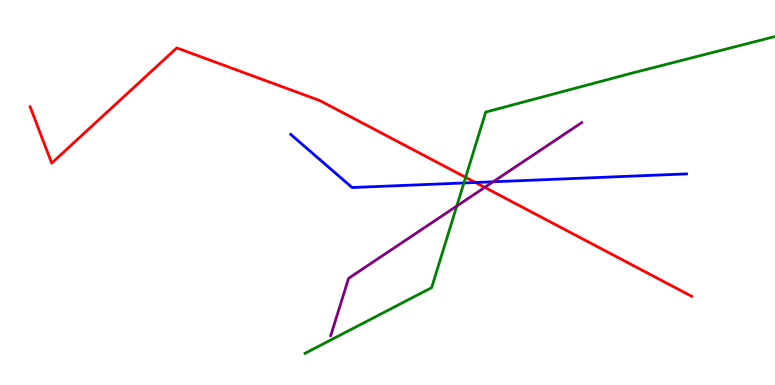[{'lines': ['blue', 'red'], 'intersections': [{'x': 6.14, 'y': 5.26}]}, {'lines': ['green', 'red'], 'intersections': [{'x': 6.01, 'y': 5.39}]}, {'lines': ['purple', 'red'], 'intersections': [{'x': 6.25, 'y': 5.13}]}, {'lines': ['blue', 'green'], 'intersections': [{'x': 5.99, 'y': 5.25}]}, {'lines': ['blue', 'purple'], 'intersections': [{'x': 6.36, 'y': 5.28}]}, {'lines': ['green', 'purple'], 'intersections': [{'x': 5.89, 'y': 4.65}]}]